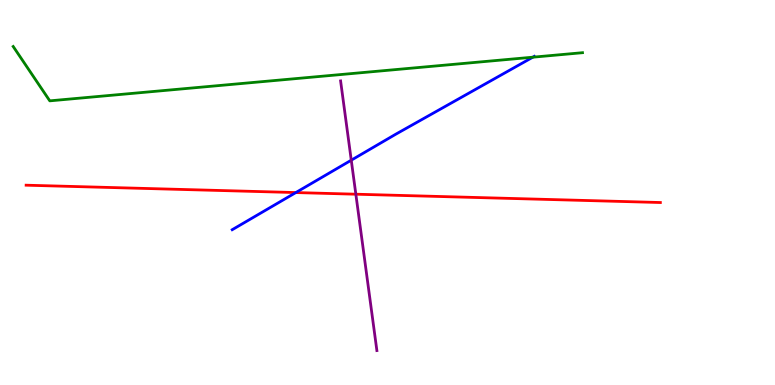[{'lines': ['blue', 'red'], 'intersections': [{'x': 3.82, 'y': 5.0}]}, {'lines': ['green', 'red'], 'intersections': []}, {'lines': ['purple', 'red'], 'intersections': [{'x': 4.59, 'y': 4.96}]}, {'lines': ['blue', 'green'], 'intersections': [{'x': 6.88, 'y': 8.51}]}, {'lines': ['blue', 'purple'], 'intersections': [{'x': 4.53, 'y': 5.84}]}, {'lines': ['green', 'purple'], 'intersections': []}]